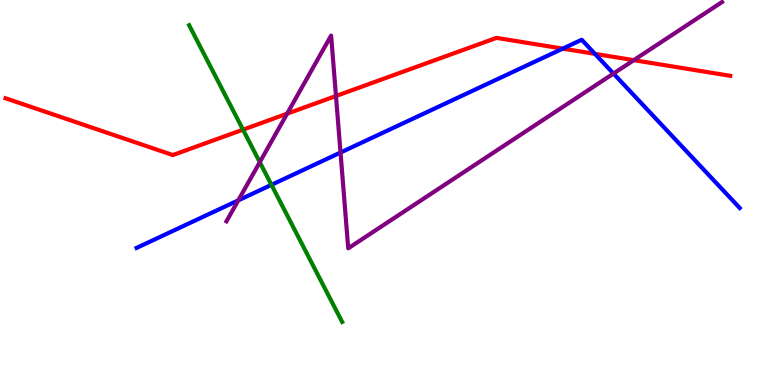[{'lines': ['blue', 'red'], 'intersections': [{'x': 7.26, 'y': 8.74}, {'x': 7.68, 'y': 8.6}]}, {'lines': ['green', 'red'], 'intersections': [{'x': 3.14, 'y': 6.63}]}, {'lines': ['purple', 'red'], 'intersections': [{'x': 3.7, 'y': 7.05}, {'x': 4.34, 'y': 7.51}, {'x': 8.18, 'y': 8.44}]}, {'lines': ['blue', 'green'], 'intersections': [{'x': 3.5, 'y': 5.2}]}, {'lines': ['blue', 'purple'], 'intersections': [{'x': 3.07, 'y': 4.8}, {'x': 4.39, 'y': 6.04}, {'x': 7.92, 'y': 8.09}]}, {'lines': ['green', 'purple'], 'intersections': [{'x': 3.35, 'y': 5.79}]}]